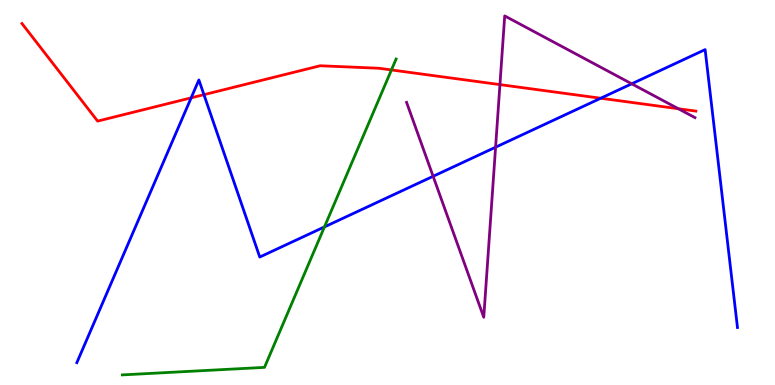[{'lines': ['blue', 'red'], 'intersections': [{'x': 2.47, 'y': 7.46}, {'x': 2.63, 'y': 7.54}, {'x': 7.75, 'y': 7.45}]}, {'lines': ['green', 'red'], 'intersections': [{'x': 5.05, 'y': 8.18}]}, {'lines': ['purple', 'red'], 'intersections': [{'x': 6.45, 'y': 7.8}, {'x': 8.75, 'y': 7.18}]}, {'lines': ['blue', 'green'], 'intersections': [{'x': 4.19, 'y': 4.11}]}, {'lines': ['blue', 'purple'], 'intersections': [{'x': 5.59, 'y': 5.42}, {'x': 6.39, 'y': 6.18}, {'x': 8.15, 'y': 7.82}]}, {'lines': ['green', 'purple'], 'intersections': []}]